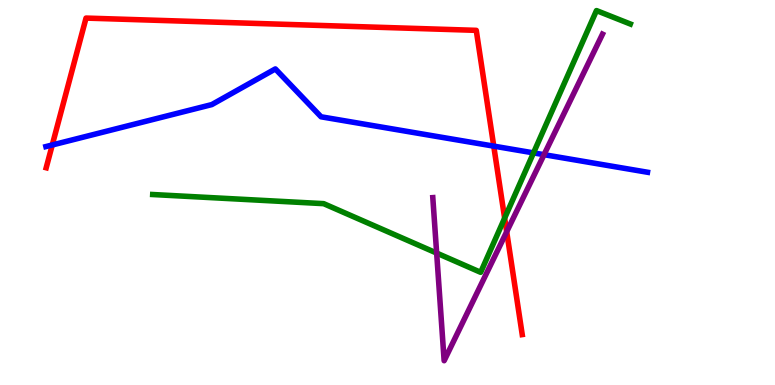[{'lines': ['blue', 'red'], 'intersections': [{'x': 0.674, 'y': 6.23}, {'x': 6.37, 'y': 6.2}]}, {'lines': ['green', 'red'], 'intersections': [{'x': 6.51, 'y': 4.33}]}, {'lines': ['purple', 'red'], 'intersections': [{'x': 6.54, 'y': 3.98}]}, {'lines': ['blue', 'green'], 'intersections': [{'x': 6.88, 'y': 6.03}]}, {'lines': ['blue', 'purple'], 'intersections': [{'x': 7.02, 'y': 5.98}]}, {'lines': ['green', 'purple'], 'intersections': [{'x': 5.63, 'y': 3.43}]}]